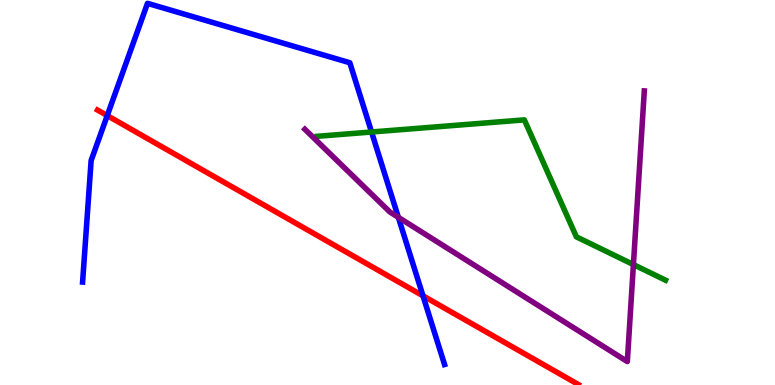[{'lines': ['blue', 'red'], 'intersections': [{'x': 1.38, 'y': 7.0}, {'x': 5.46, 'y': 2.32}]}, {'lines': ['green', 'red'], 'intersections': []}, {'lines': ['purple', 'red'], 'intersections': []}, {'lines': ['blue', 'green'], 'intersections': [{'x': 4.79, 'y': 6.57}]}, {'lines': ['blue', 'purple'], 'intersections': [{'x': 5.14, 'y': 4.36}]}, {'lines': ['green', 'purple'], 'intersections': [{'x': 8.17, 'y': 3.13}]}]